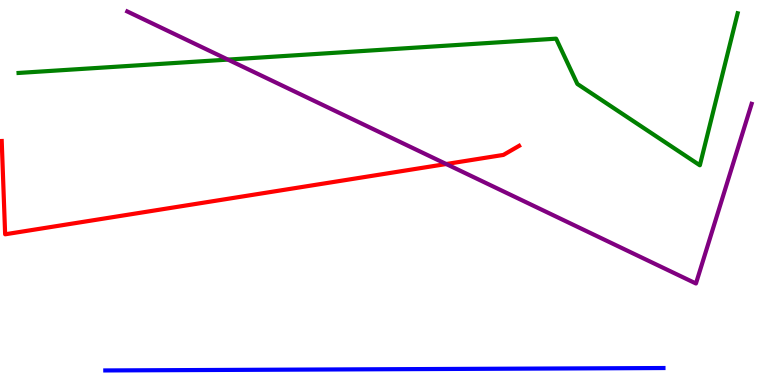[{'lines': ['blue', 'red'], 'intersections': []}, {'lines': ['green', 'red'], 'intersections': []}, {'lines': ['purple', 'red'], 'intersections': [{'x': 5.76, 'y': 5.74}]}, {'lines': ['blue', 'green'], 'intersections': []}, {'lines': ['blue', 'purple'], 'intersections': []}, {'lines': ['green', 'purple'], 'intersections': [{'x': 2.94, 'y': 8.45}]}]